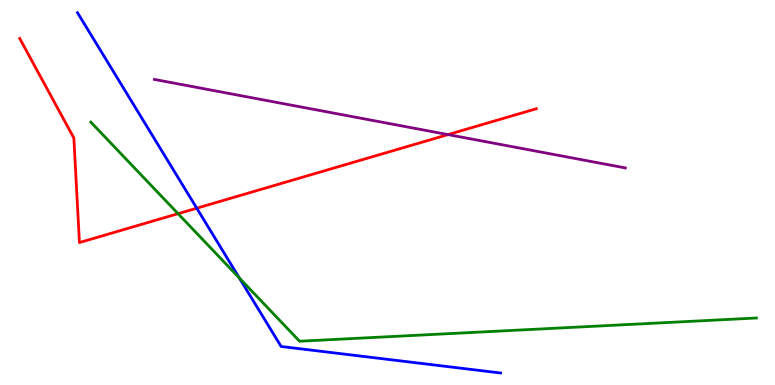[{'lines': ['blue', 'red'], 'intersections': [{'x': 2.54, 'y': 4.59}]}, {'lines': ['green', 'red'], 'intersections': [{'x': 2.3, 'y': 4.45}]}, {'lines': ['purple', 'red'], 'intersections': [{'x': 5.78, 'y': 6.5}]}, {'lines': ['blue', 'green'], 'intersections': [{'x': 3.09, 'y': 2.78}]}, {'lines': ['blue', 'purple'], 'intersections': []}, {'lines': ['green', 'purple'], 'intersections': []}]